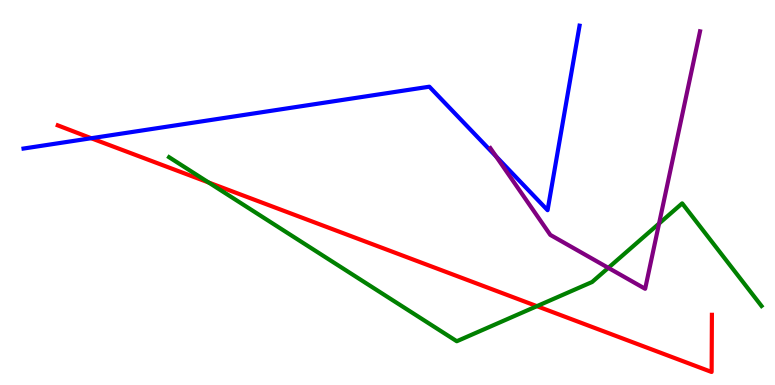[{'lines': ['blue', 'red'], 'intersections': [{'x': 1.18, 'y': 6.41}]}, {'lines': ['green', 'red'], 'intersections': [{'x': 2.69, 'y': 5.26}, {'x': 6.93, 'y': 2.05}]}, {'lines': ['purple', 'red'], 'intersections': []}, {'lines': ['blue', 'green'], 'intersections': []}, {'lines': ['blue', 'purple'], 'intersections': [{'x': 6.4, 'y': 5.94}]}, {'lines': ['green', 'purple'], 'intersections': [{'x': 7.85, 'y': 3.04}, {'x': 8.5, 'y': 4.19}]}]